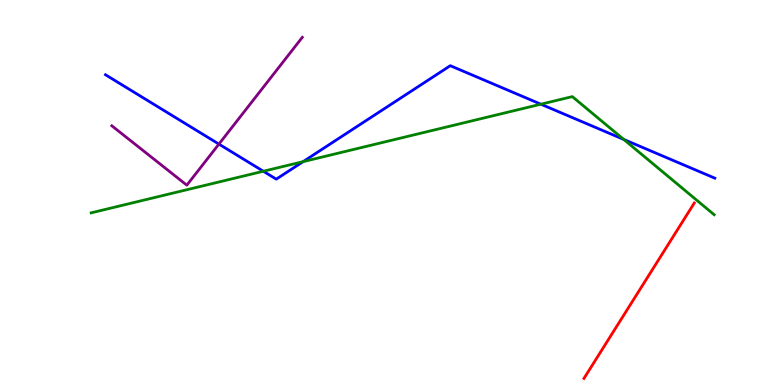[{'lines': ['blue', 'red'], 'intersections': []}, {'lines': ['green', 'red'], 'intersections': []}, {'lines': ['purple', 'red'], 'intersections': []}, {'lines': ['blue', 'green'], 'intersections': [{'x': 3.4, 'y': 5.55}, {'x': 3.91, 'y': 5.8}, {'x': 6.98, 'y': 7.29}, {'x': 8.05, 'y': 6.38}]}, {'lines': ['blue', 'purple'], 'intersections': [{'x': 2.82, 'y': 6.26}]}, {'lines': ['green', 'purple'], 'intersections': []}]